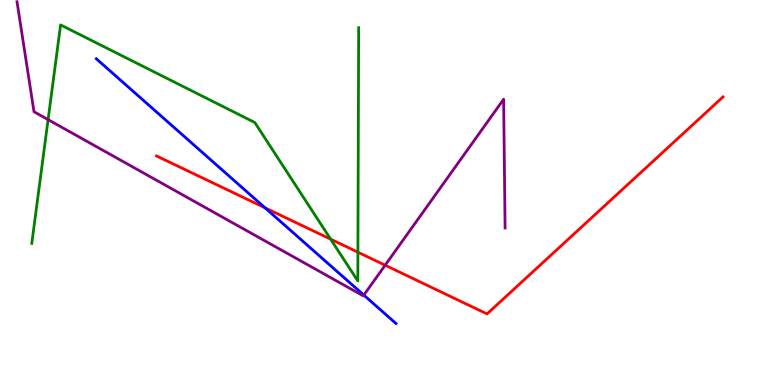[{'lines': ['blue', 'red'], 'intersections': [{'x': 3.42, 'y': 4.6}]}, {'lines': ['green', 'red'], 'intersections': [{'x': 4.27, 'y': 3.79}, {'x': 4.62, 'y': 3.45}]}, {'lines': ['purple', 'red'], 'intersections': [{'x': 4.97, 'y': 3.11}]}, {'lines': ['blue', 'green'], 'intersections': []}, {'lines': ['blue', 'purple'], 'intersections': [{'x': 4.69, 'y': 2.34}]}, {'lines': ['green', 'purple'], 'intersections': [{'x': 0.621, 'y': 6.89}]}]